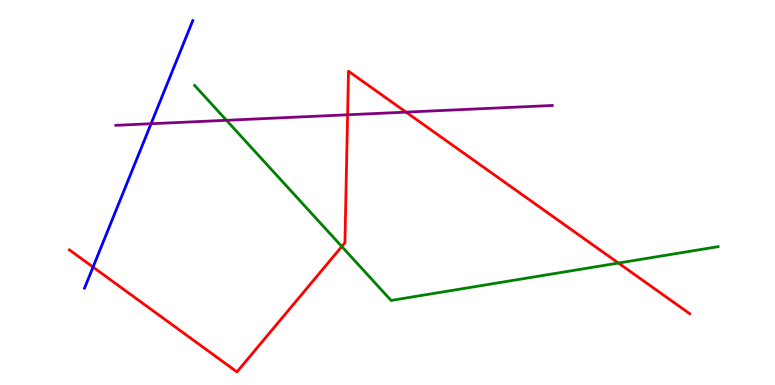[{'lines': ['blue', 'red'], 'intersections': [{'x': 1.2, 'y': 3.06}]}, {'lines': ['green', 'red'], 'intersections': [{'x': 4.41, 'y': 3.6}, {'x': 7.98, 'y': 3.17}]}, {'lines': ['purple', 'red'], 'intersections': [{'x': 4.49, 'y': 7.02}, {'x': 5.24, 'y': 7.09}]}, {'lines': ['blue', 'green'], 'intersections': []}, {'lines': ['blue', 'purple'], 'intersections': [{'x': 1.95, 'y': 6.79}]}, {'lines': ['green', 'purple'], 'intersections': [{'x': 2.92, 'y': 6.88}]}]